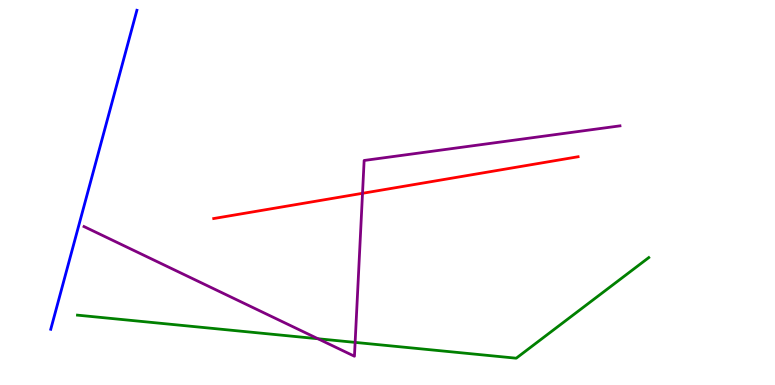[{'lines': ['blue', 'red'], 'intersections': []}, {'lines': ['green', 'red'], 'intersections': []}, {'lines': ['purple', 'red'], 'intersections': [{'x': 4.68, 'y': 4.98}]}, {'lines': ['blue', 'green'], 'intersections': []}, {'lines': ['blue', 'purple'], 'intersections': []}, {'lines': ['green', 'purple'], 'intersections': [{'x': 4.1, 'y': 1.2}, {'x': 4.58, 'y': 1.11}]}]